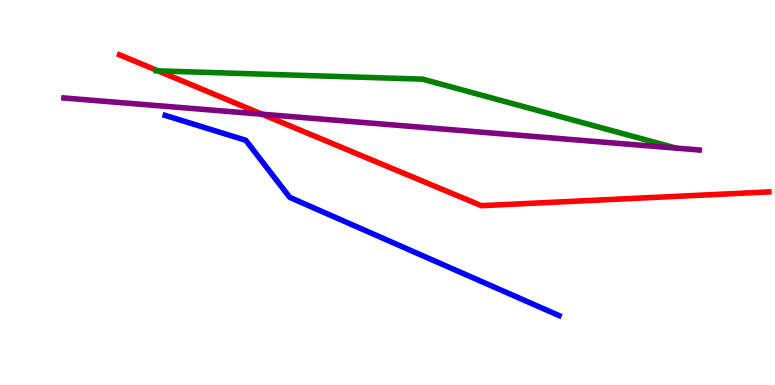[{'lines': ['blue', 'red'], 'intersections': []}, {'lines': ['green', 'red'], 'intersections': [{'x': 2.04, 'y': 8.16}]}, {'lines': ['purple', 'red'], 'intersections': [{'x': 3.38, 'y': 7.03}]}, {'lines': ['blue', 'green'], 'intersections': []}, {'lines': ['blue', 'purple'], 'intersections': []}, {'lines': ['green', 'purple'], 'intersections': []}]